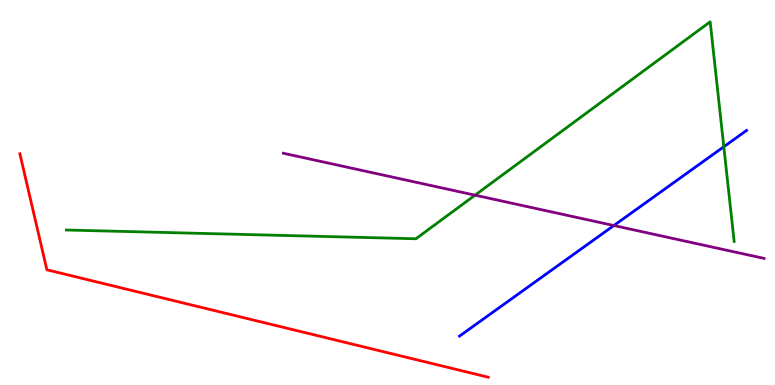[{'lines': ['blue', 'red'], 'intersections': []}, {'lines': ['green', 'red'], 'intersections': []}, {'lines': ['purple', 'red'], 'intersections': []}, {'lines': ['blue', 'green'], 'intersections': [{'x': 9.34, 'y': 6.19}]}, {'lines': ['blue', 'purple'], 'intersections': [{'x': 7.92, 'y': 4.14}]}, {'lines': ['green', 'purple'], 'intersections': [{'x': 6.13, 'y': 4.93}]}]